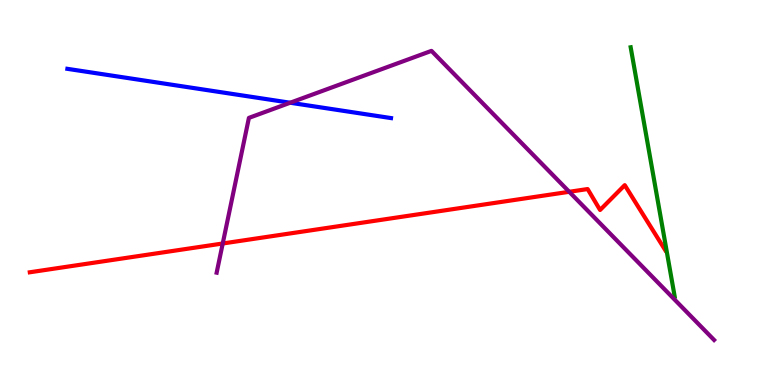[{'lines': ['blue', 'red'], 'intersections': []}, {'lines': ['green', 'red'], 'intersections': []}, {'lines': ['purple', 'red'], 'intersections': [{'x': 2.87, 'y': 3.68}, {'x': 7.34, 'y': 5.02}]}, {'lines': ['blue', 'green'], 'intersections': []}, {'lines': ['blue', 'purple'], 'intersections': [{'x': 3.74, 'y': 7.33}]}, {'lines': ['green', 'purple'], 'intersections': []}]